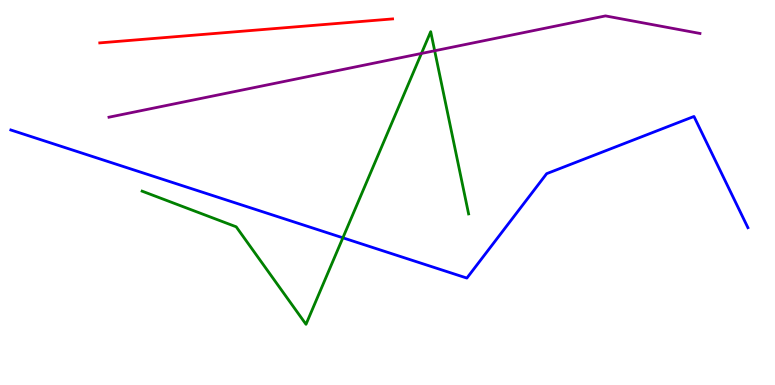[{'lines': ['blue', 'red'], 'intersections': []}, {'lines': ['green', 'red'], 'intersections': []}, {'lines': ['purple', 'red'], 'intersections': []}, {'lines': ['blue', 'green'], 'intersections': [{'x': 4.42, 'y': 3.82}]}, {'lines': ['blue', 'purple'], 'intersections': []}, {'lines': ['green', 'purple'], 'intersections': [{'x': 5.44, 'y': 8.61}, {'x': 5.61, 'y': 8.68}]}]